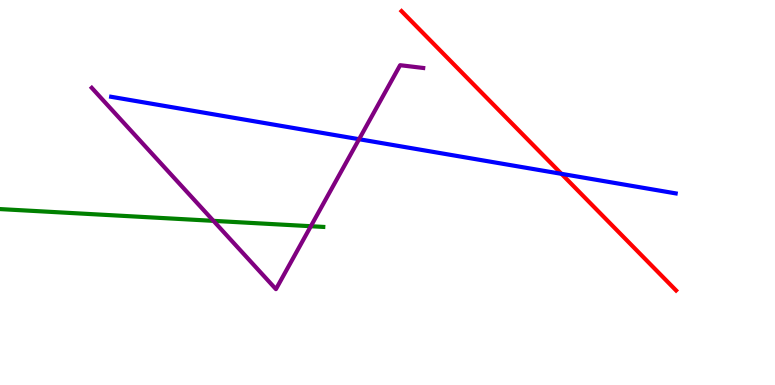[{'lines': ['blue', 'red'], 'intersections': [{'x': 7.24, 'y': 5.48}]}, {'lines': ['green', 'red'], 'intersections': []}, {'lines': ['purple', 'red'], 'intersections': []}, {'lines': ['blue', 'green'], 'intersections': []}, {'lines': ['blue', 'purple'], 'intersections': [{'x': 4.63, 'y': 6.38}]}, {'lines': ['green', 'purple'], 'intersections': [{'x': 2.75, 'y': 4.26}, {'x': 4.01, 'y': 4.12}]}]